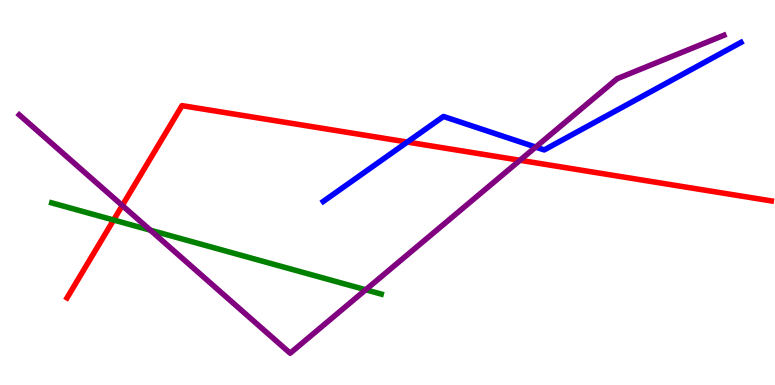[{'lines': ['blue', 'red'], 'intersections': [{'x': 5.26, 'y': 6.31}]}, {'lines': ['green', 'red'], 'intersections': [{'x': 1.47, 'y': 4.29}]}, {'lines': ['purple', 'red'], 'intersections': [{'x': 1.58, 'y': 4.66}, {'x': 6.71, 'y': 5.84}]}, {'lines': ['blue', 'green'], 'intersections': []}, {'lines': ['blue', 'purple'], 'intersections': [{'x': 6.91, 'y': 6.18}]}, {'lines': ['green', 'purple'], 'intersections': [{'x': 1.94, 'y': 4.02}, {'x': 4.72, 'y': 2.47}]}]